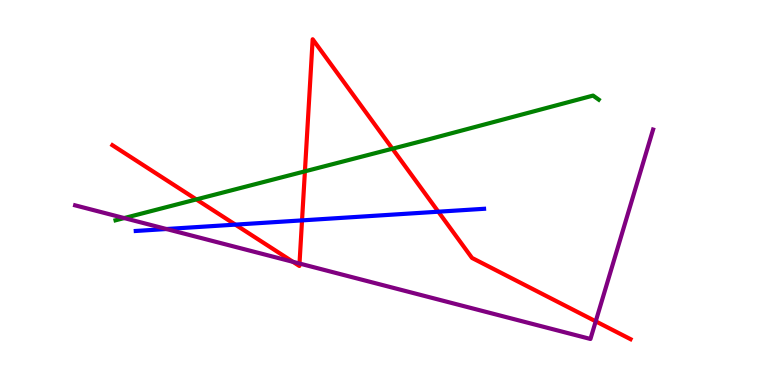[{'lines': ['blue', 'red'], 'intersections': [{'x': 3.04, 'y': 4.17}, {'x': 3.9, 'y': 4.28}, {'x': 5.66, 'y': 4.5}]}, {'lines': ['green', 'red'], 'intersections': [{'x': 2.53, 'y': 4.82}, {'x': 3.93, 'y': 5.55}, {'x': 5.06, 'y': 6.14}]}, {'lines': ['purple', 'red'], 'intersections': [{'x': 3.78, 'y': 3.2}, {'x': 3.86, 'y': 3.16}, {'x': 7.69, 'y': 1.65}]}, {'lines': ['blue', 'green'], 'intersections': []}, {'lines': ['blue', 'purple'], 'intersections': [{'x': 2.15, 'y': 4.05}]}, {'lines': ['green', 'purple'], 'intersections': [{'x': 1.6, 'y': 4.34}]}]